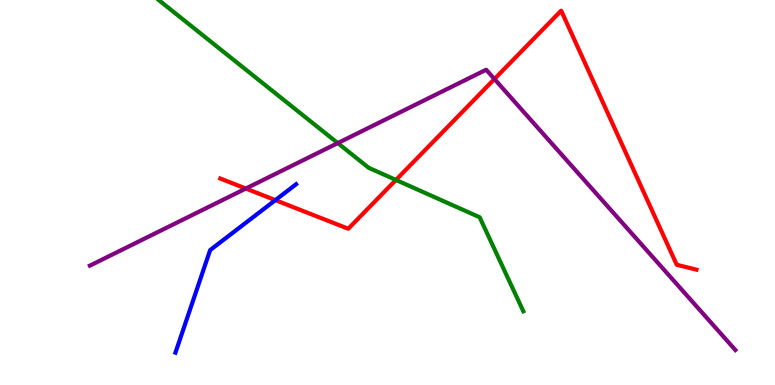[{'lines': ['blue', 'red'], 'intersections': [{'x': 3.55, 'y': 4.8}]}, {'lines': ['green', 'red'], 'intersections': [{'x': 5.11, 'y': 5.33}]}, {'lines': ['purple', 'red'], 'intersections': [{'x': 3.17, 'y': 5.1}, {'x': 6.38, 'y': 7.95}]}, {'lines': ['blue', 'green'], 'intersections': []}, {'lines': ['blue', 'purple'], 'intersections': []}, {'lines': ['green', 'purple'], 'intersections': [{'x': 4.36, 'y': 6.28}]}]